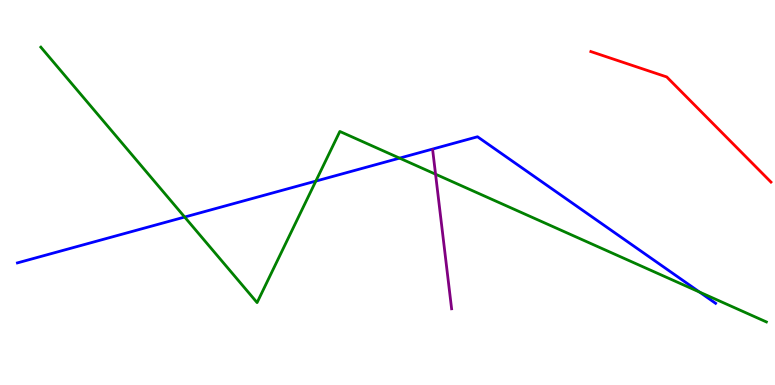[{'lines': ['blue', 'red'], 'intersections': []}, {'lines': ['green', 'red'], 'intersections': []}, {'lines': ['purple', 'red'], 'intersections': []}, {'lines': ['blue', 'green'], 'intersections': [{'x': 2.38, 'y': 4.36}, {'x': 4.08, 'y': 5.3}, {'x': 5.16, 'y': 5.89}, {'x': 9.03, 'y': 2.41}]}, {'lines': ['blue', 'purple'], 'intersections': []}, {'lines': ['green', 'purple'], 'intersections': [{'x': 5.62, 'y': 5.48}]}]